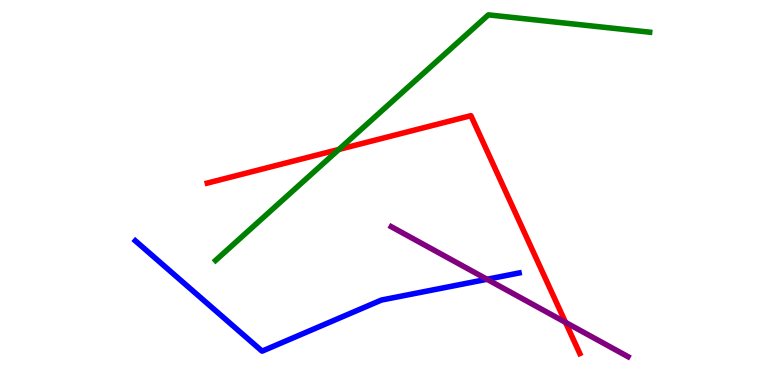[{'lines': ['blue', 'red'], 'intersections': []}, {'lines': ['green', 'red'], 'intersections': [{'x': 4.37, 'y': 6.12}]}, {'lines': ['purple', 'red'], 'intersections': [{'x': 7.3, 'y': 1.63}]}, {'lines': ['blue', 'green'], 'intersections': []}, {'lines': ['blue', 'purple'], 'intersections': [{'x': 6.28, 'y': 2.75}]}, {'lines': ['green', 'purple'], 'intersections': []}]